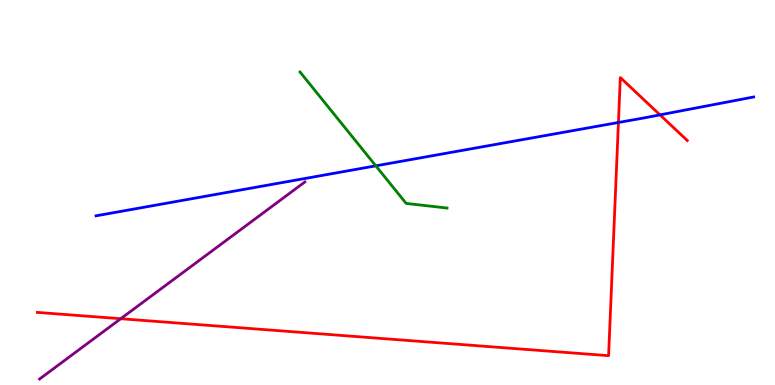[{'lines': ['blue', 'red'], 'intersections': [{'x': 7.98, 'y': 6.82}, {'x': 8.52, 'y': 7.02}]}, {'lines': ['green', 'red'], 'intersections': []}, {'lines': ['purple', 'red'], 'intersections': [{'x': 1.56, 'y': 1.72}]}, {'lines': ['blue', 'green'], 'intersections': [{'x': 4.85, 'y': 5.69}]}, {'lines': ['blue', 'purple'], 'intersections': []}, {'lines': ['green', 'purple'], 'intersections': []}]